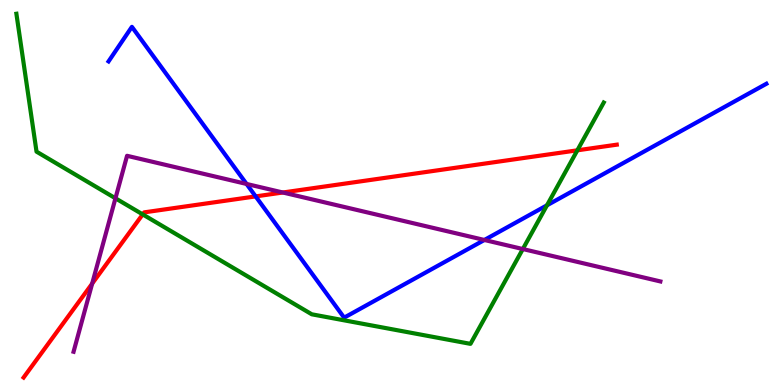[{'lines': ['blue', 'red'], 'intersections': [{'x': 3.3, 'y': 4.9}]}, {'lines': ['green', 'red'], 'intersections': [{'x': 1.84, 'y': 4.43}, {'x': 7.45, 'y': 6.1}]}, {'lines': ['purple', 'red'], 'intersections': [{'x': 1.19, 'y': 2.63}, {'x': 3.65, 'y': 5.0}]}, {'lines': ['blue', 'green'], 'intersections': [{'x': 7.06, 'y': 4.67}]}, {'lines': ['blue', 'purple'], 'intersections': [{'x': 3.18, 'y': 5.22}, {'x': 6.25, 'y': 3.77}]}, {'lines': ['green', 'purple'], 'intersections': [{'x': 1.49, 'y': 4.85}, {'x': 6.75, 'y': 3.53}]}]